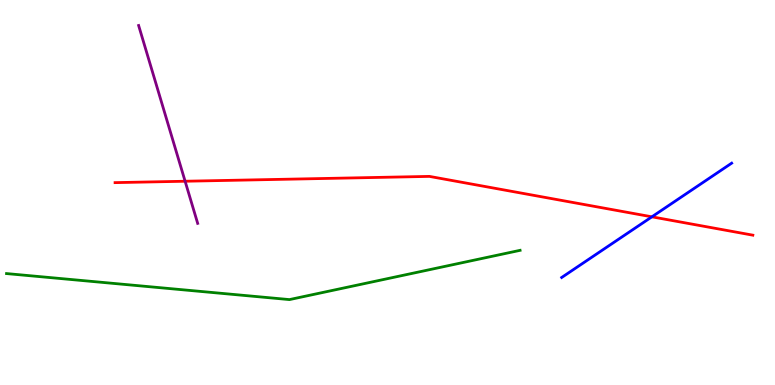[{'lines': ['blue', 'red'], 'intersections': [{'x': 8.41, 'y': 4.37}]}, {'lines': ['green', 'red'], 'intersections': []}, {'lines': ['purple', 'red'], 'intersections': [{'x': 2.39, 'y': 5.29}]}, {'lines': ['blue', 'green'], 'intersections': []}, {'lines': ['blue', 'purple'], 'intersections': []}, {'lines': ['green', 'purple'], 'intersections': []}]